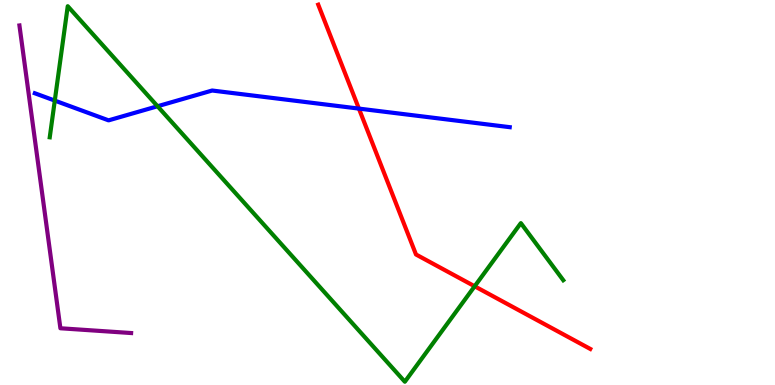[{'lines': ['blue', 'red'], 'intersections': [{'x': 4.63, 'y': 7.18}]}, {'lines': ['green', 'red'], 'intersections': [{'x': 6.12, 'y': 2.56}]}, {'lines': ['purple', 'red'], 'intersections': []}, {'lines': ['blue', 'green'], 'intersections': [{'x': 0.707, 'y': 7.39}, {'x': 2.03, 'y': 7.24}]}, {'lines': ['blue', 'purple'], 'intersections': []}, {'lines': ['green', 'purple'], 'intersections': []}]